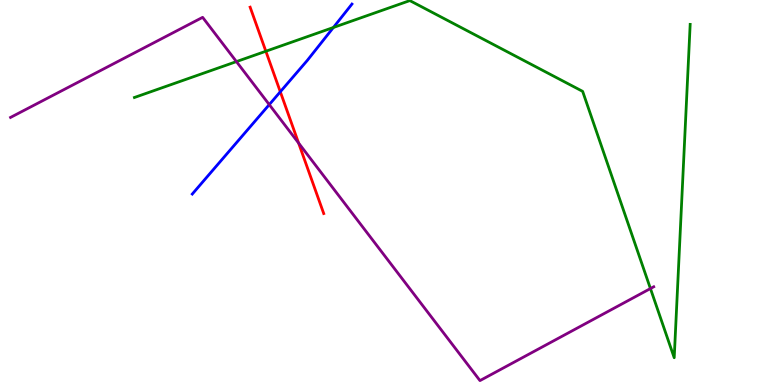[{'lines': ['blue', 'red'], 'intersections': [{'x': 3.62, 'y': 7.62}]}, {'lines': ['green', 'red'], 'intersections': [{'x': 3.43, 'y': 8.67}]}, {'lines': ['purple', 'red'], 'intersections': [{'x': 3.85, 'y': 6.29}]}, {'lines': ['blue', 'green'], 'intersections': [{'x': 4.3, 'y': 9.29}]}, {'lines': ['blue', 'purple'], 'intersections': [{'x': 3.47, 'y': 7.28}]}, {'lines': ['green', 'purple'], 'intersections': [{'x': 3.05, 'y': 8.4}, {'x': 8.39, 'y': 2.51}]}]